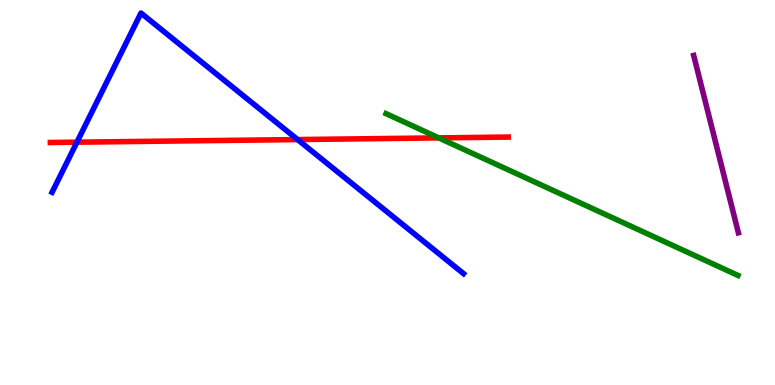[{'lines': ['blue', 'red'], 'intersections': [{'x': 0.993, 'y': 6.31}, {'x': 3.84, 'y': 6.37}]}, {'lines': ['green', 'red'], 'intersections': [{'x': 5.66, 'y': 6.42}]}, {'lines': ['purple', 'red'], 'intersections': []}, {'lines': ['blue', 'green'], 'intersections': []}, {'lines': ['blue', 'purple'], 'intersections': []}, {'lines': ['green', 'purple'], 'intersections': []}]